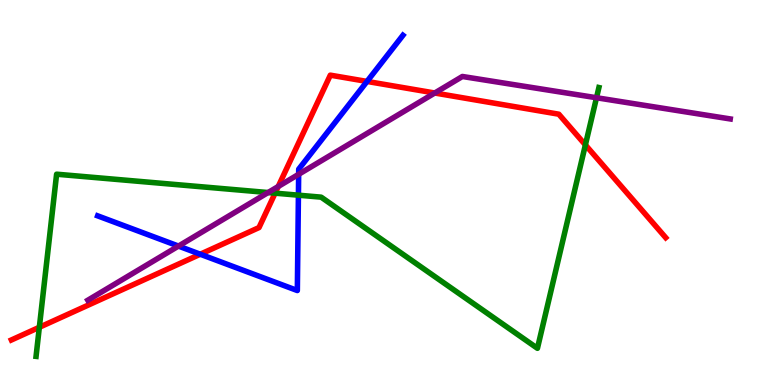[{'lines': ['blue', 'red'], 'intersections': [{'x': 2.58, 'y': 3.4}, {'x': 4.74, 'y': 7.88}]}, {'lines': ['green', 'red'], 'intersections': [{'x': 0.508, 'y': 1.5}, {'x': 3.55, 'y': 4.98}, {'x': 7.55, 'y': 6.24}]}, {'lines': ['purple', 'red'], 'intersections': [{'x': 3.59, 'y': 5.16}, {'x': 5.61, 'y': 7.58}]}, {'lines': ['blue', 'green'], 'intersections': [{'x': 3.85, 'y': 4.93}]}, {'lines': ['blue', 'purple'], 'intersections': [{'x': 2.3, 'y': 3.61}, {'x': 3.85, 'y': 5.47}]}, {'lines': ['green', 'purple'], 'intersections': [{'x': 3.46, 'y': 5.0}, {'x': 7.7, 'y': 7.46}]}]